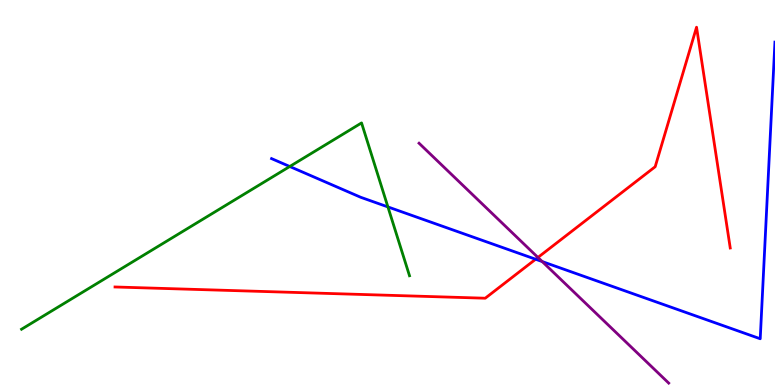[{'lines': ['blue', 'red'], 'intersections': [{'x': 6.91, 'y': 3.27}]}, {'lines': ['green', 'red'], 'intersections': []}, {'lines': ['purple', 'red'], 'intersections': [{'x': 6.94, 'y': 3.31}]}, {'lines': ['blue', 'green'], 'intersections': [{'x': 3.74, 'y': 5.68}, {'x': 5.01, 'y': 4.63}]}, {'lines': ['blue', 'purple'], 'intersections': [{'x': 7.0, 'y': 3.21}]}, {'lines': ['green', 'purple'], 'intersections': []}]